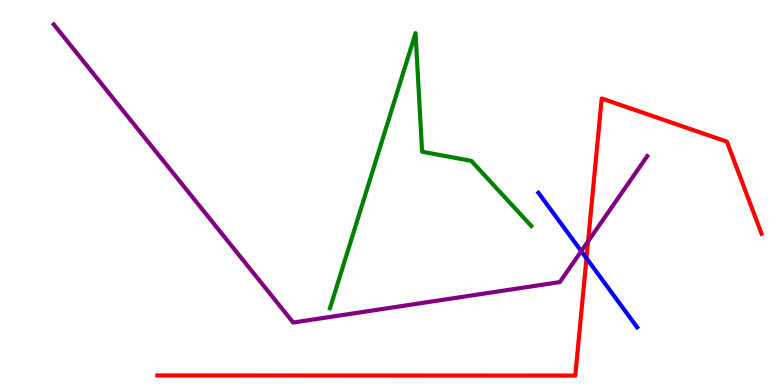[{'lines': ['blue', 'red'], 'intersections': [{'x': 7.57, 'y': 3.29}]}, {'lines': ['green', 'red'], 'intersections': []}, {'lines': ['purple', 'red'], 'intersections': [{'x': 7.59, 'y': 3.73}]}, {'lines': ['blue', 'green'], 'intersections': []}, {'lines': ['blue', 'purple'], 'intersections': [{'x': 7.5, 'y': 3.48}]}, {'lines': ['green', 'purple'], 'intersections': []}]